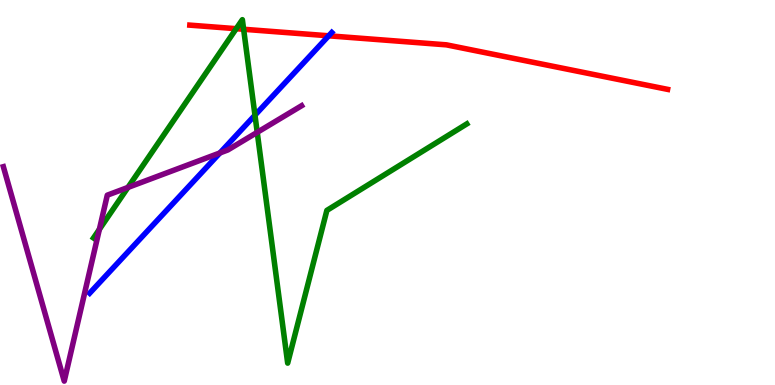[{'lines': ['blue', 'red'], 'intersections': [{'x': 4.24, 'y': 9.07}]}, {'lines': ['green', 'red'], 'intersections': [{'x': 3.05, 'y': 9.25}, {'x': 3.14, 'y': 9.24}]}, {'lines': ['purple', 'red'], 'intersections': []}, {'lines': ['blue', 'green'], 'intersections': [{'x': 3.29, 'y': 7.01}]}, {'lines': ['blue', 'purple'], 'intersections': [{'x': 2.84, 'y': 6.03}]}, {'lines': ['green', 'purple'], 'intersections': [{'x': 1.28, 'y': 4.04}, {'x': 1.65, 'y': 5.13}, {'x': 3.32, 'y': 6.56}]}]